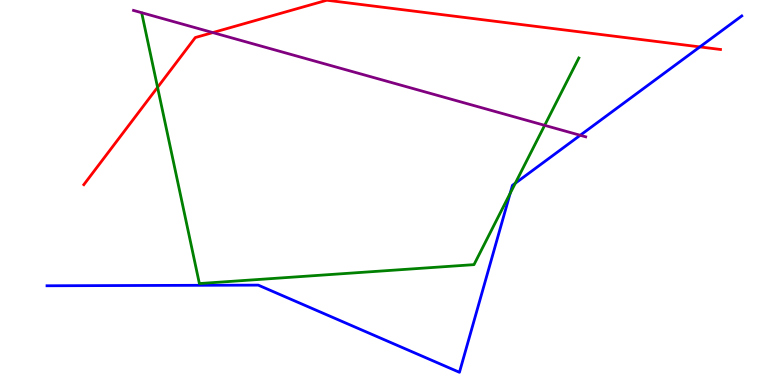[{'lines': ['blue', 'red'], 'intersections': [{'x': 9.03, 'y': 8.78}]}, {'lines': ['green', 'red'], 'intersections': [{'x': 2.03, 'y': 7.73}]}, {'lines': ['purple', 'red'], 'intersections': [{'x': 2.75, 'y': 9.15}]}, {'lines': ['blue', 'green'], 'intersections': [{'x': 6.58, 'y': 4.98}, {'x': 6.65, 'y': 5.24}]}, {'lines': ['blue', 'purple'], 'intersections': [{'x': 7.49, 'y': 6.49}]}, {'lines': ['green', 'purple'], 'intersections': [{'x': 7.03, 'y': 6.74}]}]